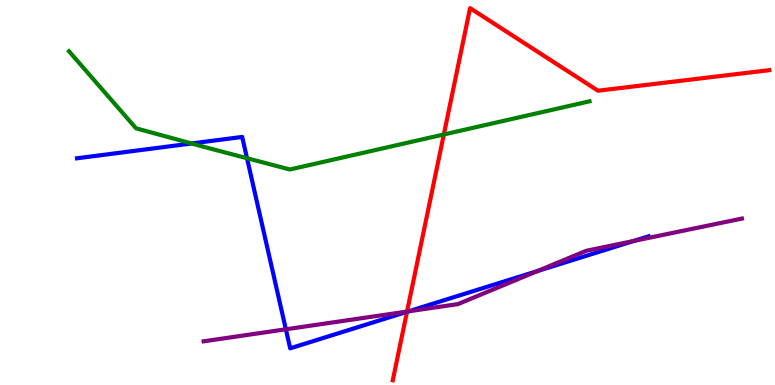[{'lines': ['blue', 'red'], 'intersections': [{'x': 5.25, 'y': 1.9}]}, {'lines': ['green', 'red'], 'intersections': [{'x': 5.73, 'y': 6.51}]}, {'lines': ['purple', 'red'], 'intersections': [{'x': 5.25, 'y': 1.91}]}, {'lines': ['blue', 'green'], 'intersections': [{'x': 2.47, 'y': 6.27}, {'x': 3.19, 'y': 5.89}]}, {'lines': ['blue', 'purple'], 'intersections': [{'x': 3.69, 'y': 1.45}, {'x': 5.27, 'y': 1.91}, {'x': 6.94, 'y': 2.96}, {'x': 8.18, 'y': 3.74}]}, {'lines': ['green', 'purple'], 'intersections': []}]